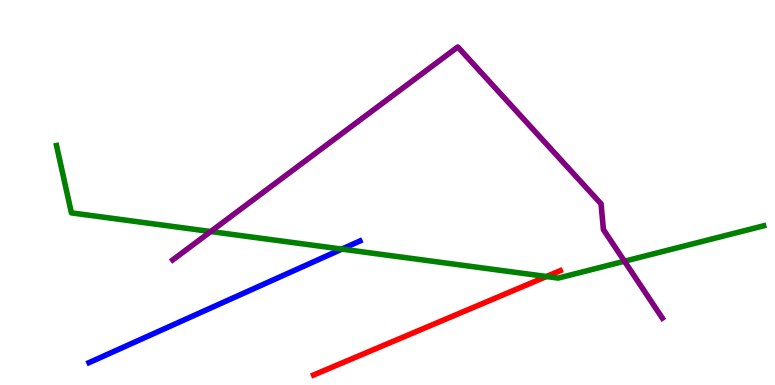[{'lines': ['blue', 'red'], 'intersections': []}, {'lines': ['green', 'red'], 'intersections': [{'x': 7.05, 'y': 2.82}]}, {'lines': ['purple', 'red'], 'intersections': []}, {'lines': ['blue', 'green'], 'intersections': [{'x': 4.41, 'y': 3.53}]}, {'lines': ['blue', 'purple'], 'intersections': []}, {'lines': ['green', 'purple'], 'intersections': [{'x': 2.72, 'y': 3.99}, {'x': 8.06, 'y': 3.21}]}]